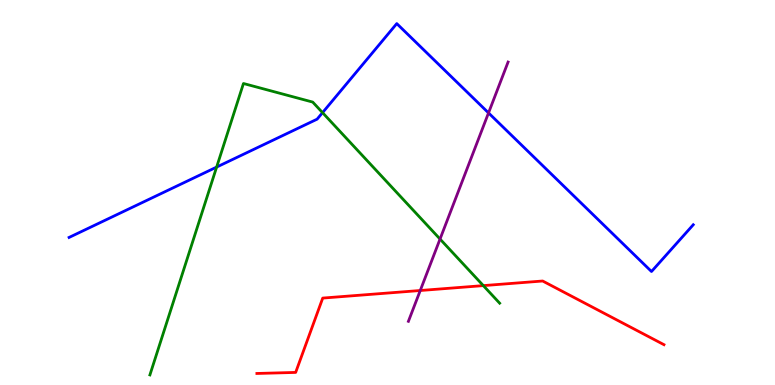[{'lines': ['blue', 'red'], 'intersections': []}, {'lines': ['green', 'red'], 'intersections': [{'x': 6.24, 'y': 2.58}]}, {'lines': ['purple', 'red'], 'intersections': [{'x': 5.42, 'y': 2.45}]}, {'lines': ['blue', 'green'], 'intersections': [{'x': 2.8, 'y': 5.66}, {'x': 4.16, 'y': 7.07}]}, {'lines': ['blue', 'purple'], 'intersections': [{'x': 6.3, 'y': 7.07}]}, {'lines': ['green', 'purple'], 'intersections': [{'x': 5.68, 'y': 3.79}]}]